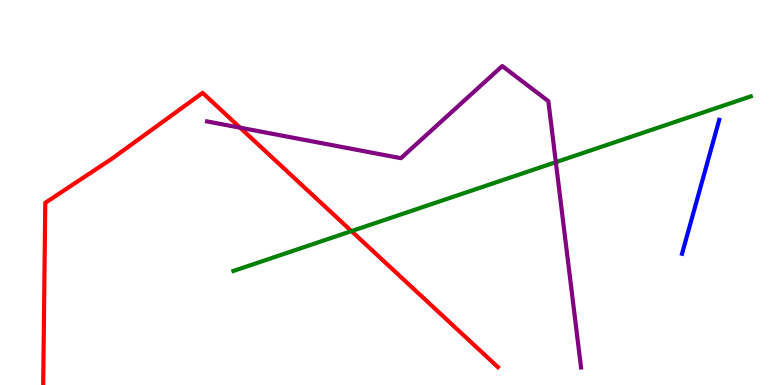[{'lines': ['blue', 'red'], 'intersections': []}, {'lines': ['green', 'red'], 'intersections': [{'x': 4.54, 'y': 4.0}]}, {'lines': ['purple', 'red'], 'intersections': [{'x': 3.1, 'y': 6.68}]}, {'lines': ['blue', 'green'], 'intersections': []}, {'lines': ['blue', 'purple'], 'intersections': []}, {'lines': ['green', 'purple'], 'intersections': [{'x': 7.17, 'y': 5.79}]}]